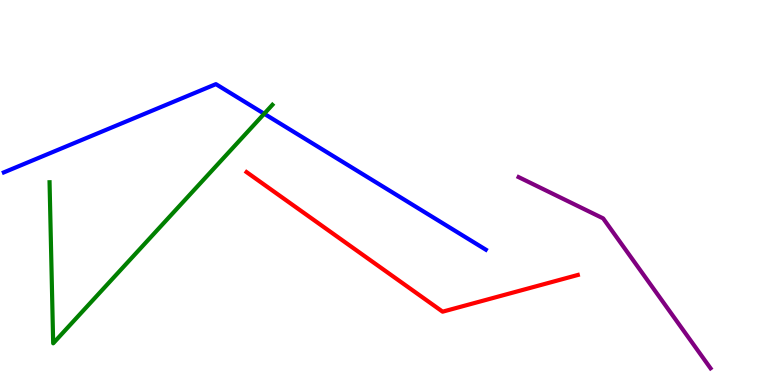[{'lines': ['blue', 'red'], 'intersections': []}, {'lines': ['green', 'red'], 'intersections': []}, {'lines': ['purple', 'red'], 'intersections': []}, {'lines': ['blue', 'green'], 'intersections': [{'x': 3.41, 'y': 7.05}]}, {'lines': ['blue', 'purple'], 'intersections': []}, {'lines': ['green', 'purple'], 'intersections': []}]